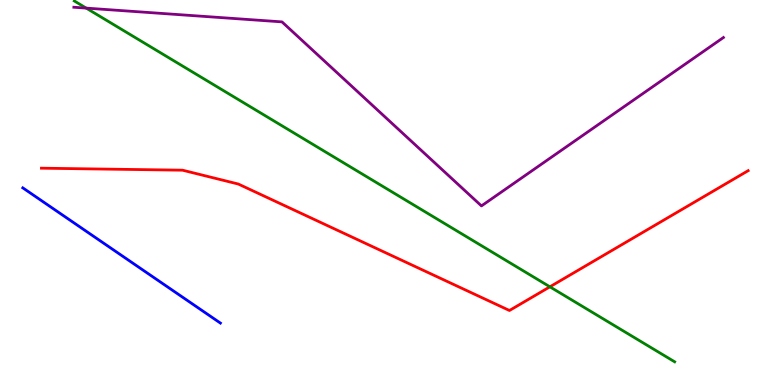[{'lines': ['blue', 'red'], 'intersections': []}, {'lines': ['green', 'red'], 'intersections': [{'x': 7.1, 'y': 2.55}]}, {'lines': ['purple', 'red'], 'intersections': []}, {'lines': ['blue', 'green'], 'intersections': []}, {'lines': ['blue', 'purple'], 'intersections': []}, {'lines': ['green', 'purple'], 'intersections': [{'x': 1.11, 'y': 9.79}]}]